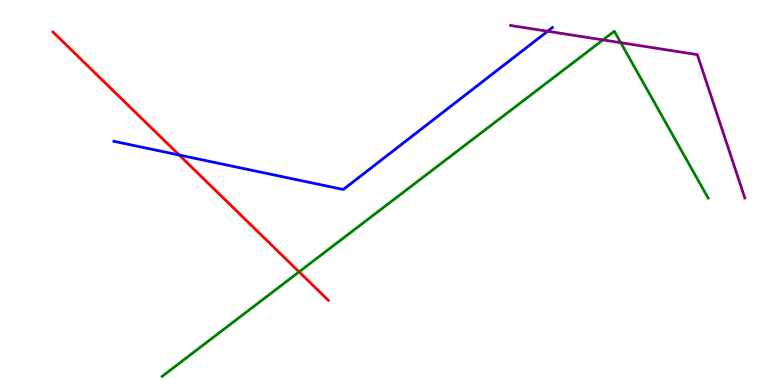[{'lines': ['blue', 'red'], 'intersections': [{'x': 2.31, 'y': 5.97}]}, {'lines': ['green', 'red'], 'intersections': [{'x': 3.86, 'y': 2.94}]}, {'lines': ['purple', 'red'], 'intersections': []}, {'lines': ['blue', 'green'], 'intersections': []}, {'lines': ['blue', 'purple'], 'intersections': [{'x': 7.07, 'y': 9.19}]}, {'lines': ['green', 'purple'], 'intersections': [{'x': 7.78, 'y': 8.96}, {'x': 8.01, 'y': 8.89}]}]